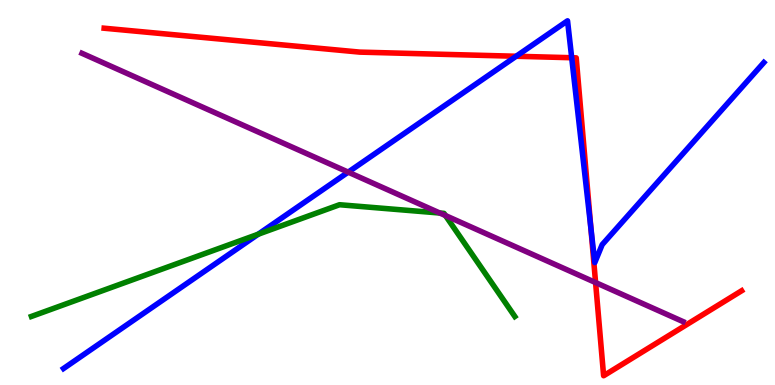[{'lines': ['blue', 'red'], 'intersections': [{'x': 6.66, 'y': 8.54}, {'x': 7.38, 'y': 8.5}, {'x': 7.62, 'y': 4.08}]}, {'lines': ['green', 'red'], 'intersections': []}, {'lines': ['purple', 'red'], 'intersections': [{'x': 7.68, 'y': 2.66}]}, {'lines': ['blue', 'green'], 'intersections': [{'x': 3.33, 'y': 3.92}]}, {'lines': ['blue', 'purple'], 'intersections': [{'x': 4.49, 'y': 5.53}]}, {'lines': ['green', 'purple'], 'intersections': [{'x': 5.68, 'y': 4.47}, {'x': 5.75, 'y': 4.4}]}]